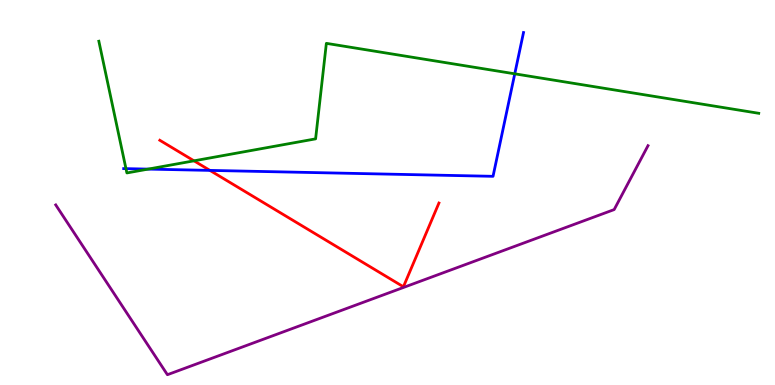[{'lines': ['blue', 'red'], 'intersections': [{'x': 2.71, 'y': 5.57}]}, {'lines': ['green', 'red'], 'intersections': [{'x': 2.5, 'y': 5.82}]}, {'lines': ['purple', 'red'], 'intersections': []}, {'lines': ['blue', 'green'], 'intersections': [{'x': 1.63, 'y': 5.62}, {'x': 1.91, 'y': 5.61}, {'x': 6.64, 'y': 8.08}]}, {'lines': ['blue', 'purple'], 'intersections': []}, {'lines': ['green', 'purple'], 'intersections': []}]